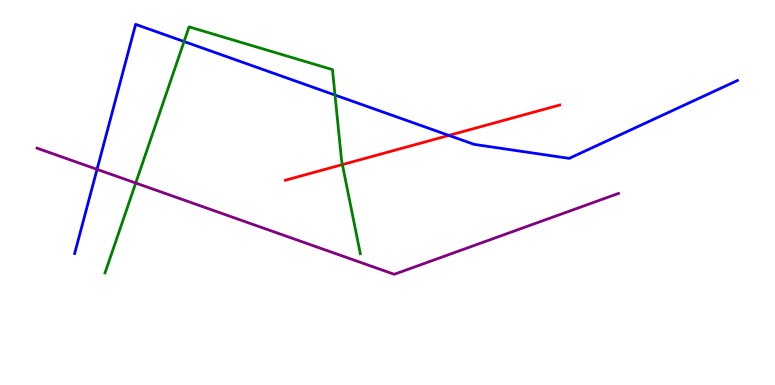[{'lines': ['blue', 'red'], 'intersections': [{'x': 5.79, 'y': 6.48}]}, {'lines': ['green', 'red'], 'intersections': [{'x': 4.42, 'y': 5.72}]}, {'lines': ['purple', 'red'], 'intersections': []}, {'lines': ['blue', 'green'], 'intersections': [{'x': 2.38, 'y': 8.92}, {'x': 4.32, 'y': 7.53}]}, {'lines': ['blue', 'purple'], 'intersections': [{'x': 1.25, 'y': 5.6}]}, {'lines': ['green', 'purple'], 'intersections': [{'x': 1.75, 'y': 5.25}]}]